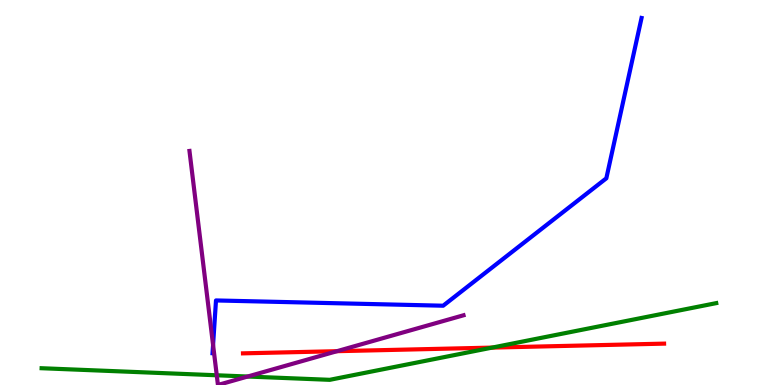[{'lines': ['blue', 'red'], 'intersections': []}, {'lines': ['green', 'red'], 'intersections': [{'x': 6.35, 'y': 0.971}]}, {'lines': ['purple', 'red'], 'intersections': [{'x': 4.35, 'y': 0.878}]}, {'lines': ['blue', 'green'], 'intersections': []}, {'lines': ['blue', 'purple'], 'intersections': [{'x': 2.75, 'y': 1.04}]}, {'lines': ['green', 'purple'], 'intersections': [{'x': 2.8, 'y': 0.253}, {'x': 3.2, 'y': 0.22}]}]